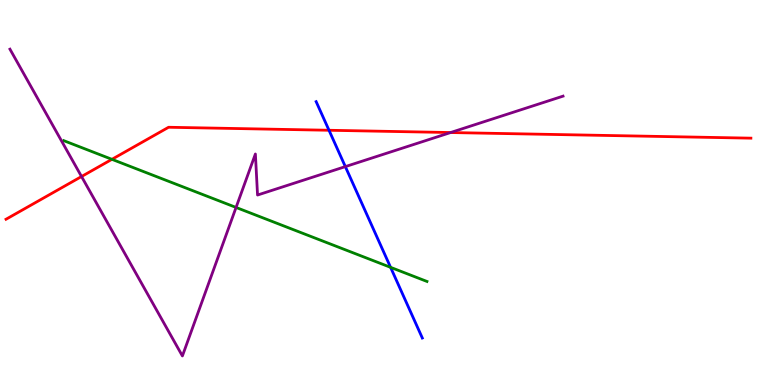[{'lines': ['blue', 'red'], 'intersections': [{'x': 4.25, 'y': 6.62}]}, {'lines': ['green', 'red'], 'intersections': [{'x': 1.44, 'y': 5.86}]}, {'lines': ['purple', 'red'], 'intersections': [{'x': 1.05, 'y': 5.42}, {'x': 5.81, 'y': 6.56}]}, {'lines': ['blue', 'green'], 'intersections': [{'x': 5.04, 'y': 3.06}]}, {'lines': ['blue', 'purple'], 'intersections': [{'x': 4.46, 'y': 5.67}]}, {'lines': ['green', 'purple'], 'intersections': [{'x': 3.05, 'y': 4.61}]}]